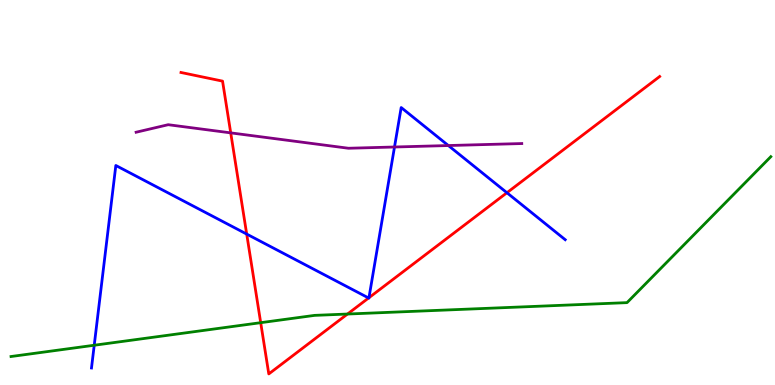[{'lines': ['blue', 'red'], 'intersections': [{'x': 3.18, 'y': 3.92}, {'x': 4.76, 'y': 2.26}, {'x': 4.76, 'y': 2.27}, {'x': 6.54, 'y': 4.99}]}, {'lines': ['green', 'red'], 'intersections': [{'x': 3.36, 'y': 1.62}, {'x': 4.48, 'y': 1.84}]}, {'lines': ['purple', 'red'], 'intersections': [{'x': 2.98, 'y': 6.55}]}, {'lines': ['blue', 'green'], 'intersections': [{'x': 1.22, 'y': 1.03}]}, {'lines': ['blue', 'purple'], 'intersections': [{'x': 5.09, 'y': 6.18}, {'x': 5.79, 'y': 6.22}]}, {'lines': ['green', 'purple'], 'intersections': []}]